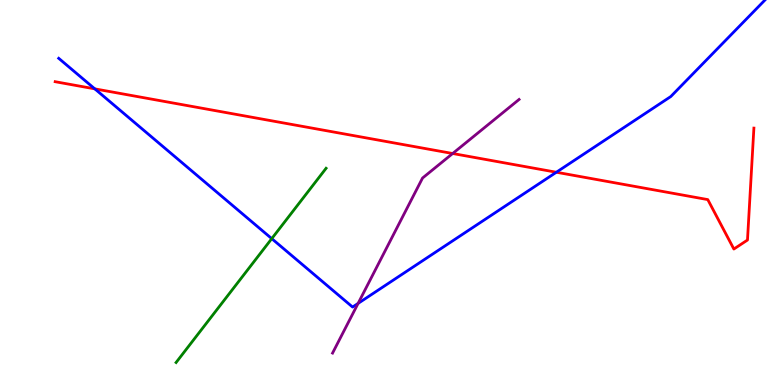[{'lines': ['blue', 'red'], 'intersections': [{'x': 1.22, 'y': 7.69}, {'x': 7.18, 'y': 5.53}]}, {'lines': ['green', 'red'], 'intersections': []}, {'lines': ['purple', 'red'], 'intersections': [{'x': 5.84, 'y': 6.01}]}, {'lines': ['blue', 'green'], 'intersections': [{'x': 3.51, 'y': 3.8}]}, {'lines': ['blue', 'purple'], 'intersections': [{'x': 4.62, 'y': 2.12}]}, {'lines': ['green', 'purple'], 'intersections': []}]